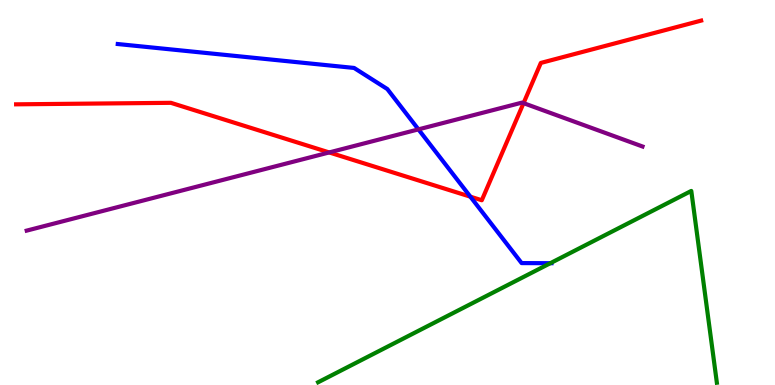[{'lines': ['blue', 'red'], 'intersections': [{'x': 6.07, 'y': 4.89}]}, {'lines': ['green', 'red'], 'intersections': []}, {'lines': ['purple', 'red'], 'intersections': [{'x': 4.25, 'y': 6.04}, {'x': 6.76, 'y': 7.32}]}, {'lines': ['blue', 'green'], 'intersections': [{'x': 7.1, 'y': 3.16}]}, {'lines': ['blue', 'purple'], 'intersections': [{'x': 5.4, 'y': 6.64}]}, {'lines': ['green', 'purple'], 'intersections': []}]